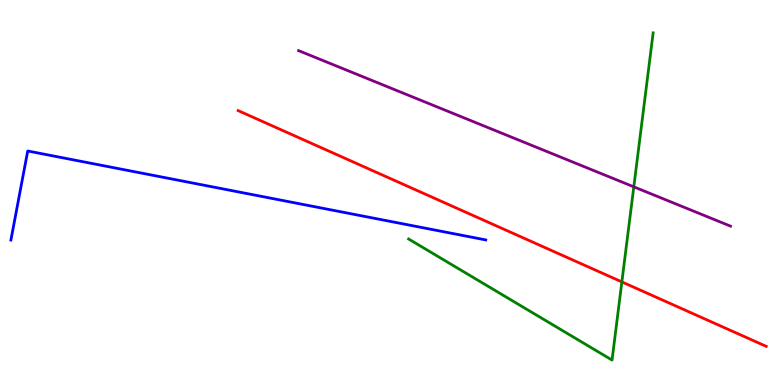[{'lines': ['blue', 'red'], 'intersections': []}, {'lines': ['green', 'red'], 'intersections': [{'x': 8.02, 'y': 2.68}]}, {'lines': ['purple', 'red'], 'intersections': []}, {'lines': ['blue', 'green'], 'intersections': []}, {'lines': ['blue', 'purple'], 'intersections': []}, {'lines': ['green', 'purple'], 'intersections': [{'x': 8.18, 'y': 5.15}]}]